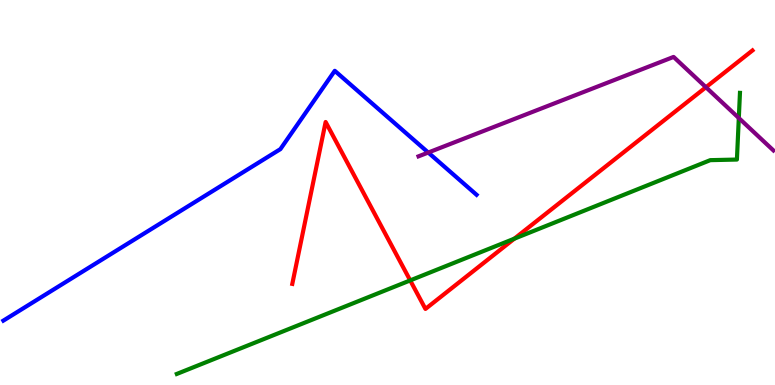[{'lines': ['blue', 'red'], 'intersections': []}, {'lines': ['green', 'red'], 'intersections': [{'x': 5.29, 'y': 2.72}, {'x': 6.64, 'y': 3.8}]}, {'lines': ['purple', 'red'], 'intersections': [{'x': 9.11, 'y': 7.73}]}, {'lines': ['blue', 'green'], 'intersections': []}, {'lines': ['blue', 'purple'], 'intersections': [{'x': 5.53, 'y': 6.04}]}, {'lines': ['green', 'purple'], 'intersections': [{'x': 9.53, 'y': 6.93}]}]